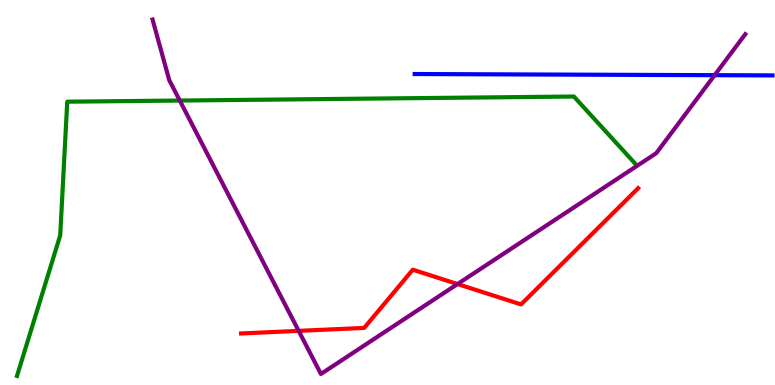[{'lines': ['blue', 'red'], 'intersections': []}, {'lines': ['green', 'red'], 'intersections': []}, {'lines': ['purple', 'red'], 'intersections': [{'x': 3.85, 'y': 1.41}, {'x': 5.9, 'y': 2.62}]}, {'lines': ['blue', 'green'], 'intersections': []}, {'lines': ['blue', 'purple'], 'intersections': [{'x': 9.22, 'y': 8.05}]}, {'lines': ['green', 'purple'], 'intersections': [{'x': 2.32, 'y': 7.39}]}]